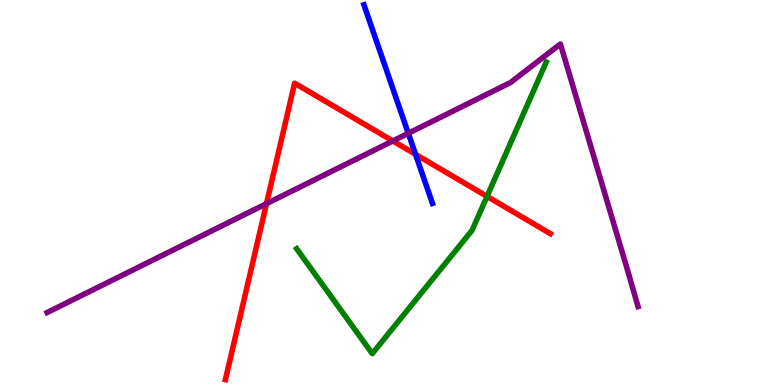[{'lines': ['blue', 'red'], 'intersections': [{'x': 5.36, 'y': 5.99}]}, {'lines': ['green', 'red'], 'intersections': [{'x': 6.28, 'y': 4.9}]}, {'lines': ['purple', 'red'], 'intersections': [{'x': 3.44, 'y': 4.71}, {'x': 5.07, 'y': 6.34}]}, {'lines': ['blue', 'green'], 'intersections': []}, {'lines': ['blue', 'purple'], 'intersections': [{'x': 5.27, 'y': 6.54}]}, {'lines': ['green', 'purple'], 'intersections': []}]